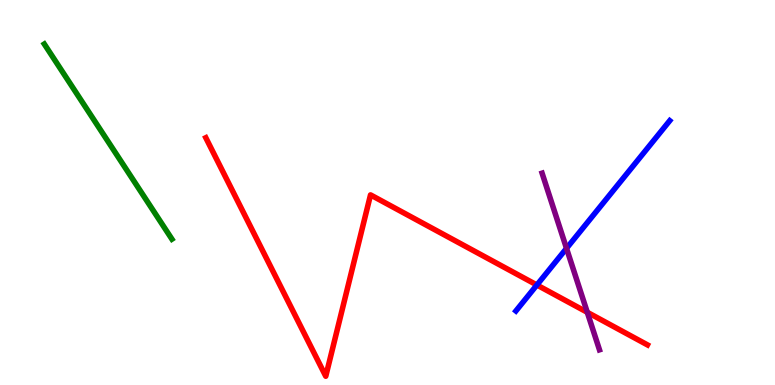[{'lines': ['blue', 'red'], 'intersections': [{'x': 6.93, 'y': 2.6}]}, {'lines': ['green', 'red'], 'intersections': []}, {'lines': ['purple', 'red'], 'intersections': [{'x': 7.58, 'y': 1.89}]}, {'lines': ['blue', 'green'], 'intersections': []}, {'lines': ['blue', 'purple'], 'intersections': [{'x': 7.31, 'y': 3.55}]}, {'lines': ['green', 'purple'], 'intersections': []}]